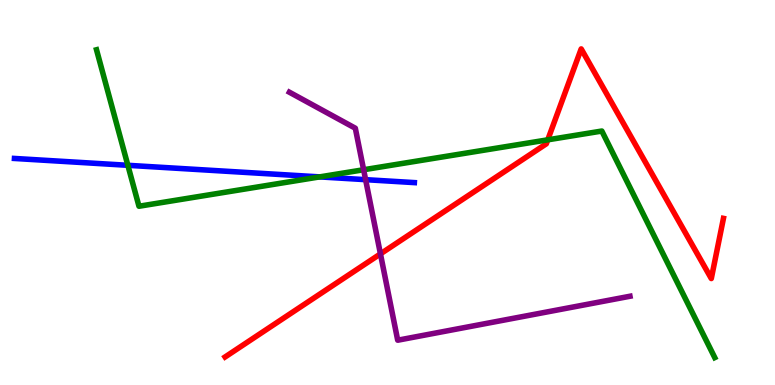[{'lines': ['blue', 'red'], 'intersections': []}, {'lines': ['green', 'red'], 'intersections': [{'x': 7.07, 'y': 6.37}]}, {'lines': ['purple', 'red'], 'intersections': [{'x': 4.91, 'y': 3.41}]}, {'lines': ['blue', 'green'], 'intersections': [{'x': 1.65, 'y': 5.71}, {'x': 4.12, 'y': 5.41}]}, {'lines': ['blue', 'purple'], 'intersections': [{'x': 4.72, 'y': 5.33}]}, {'lines': ['green', 'purple'], 'intersections': [{'x': 4.69, 'y': 5.59}]}]